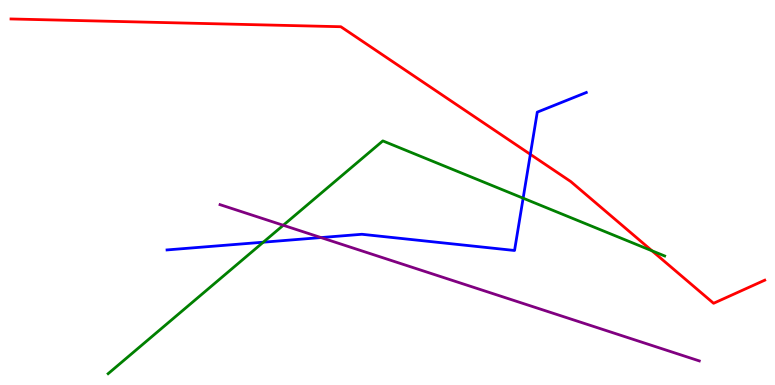[{'lines': ['blue', 'red'], 'intersections': [{'x': 6.84, 'y': 5.99}]}, {'lines': ['green', 'red'], 'intersections': [{'x': 8.41, 'y': 3.49}]}, {'lines': ['purple', 'red'], 'intersections': []}, {'lines': ['blue', 'green'], 'intersections': [{'x': 3.4, 'y': 3.71}, {'x': 6.75, 'y': 4.85}]}, {'lines': ['blue', 'purple'], 'intersections': [{'x': 4.14, 'y': 3.83}]}, {'lines': ['green', 'purple'], 'intersections': [{'x': 3.66, 'y': 4.15}]}]